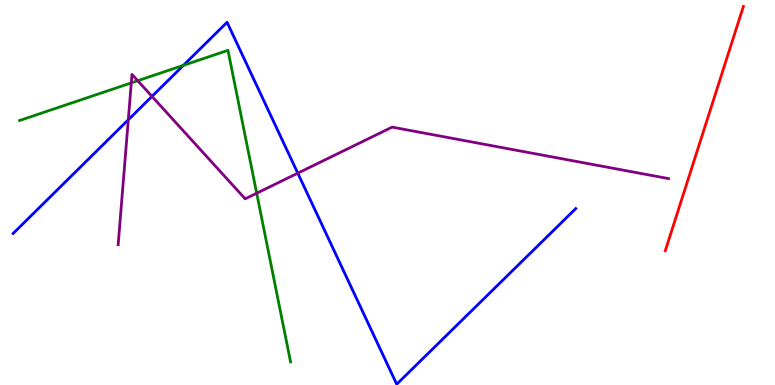[{'lines': ['blue', 'red'], 'intersections': []}, {'lines': ['green', 'red'], 'intersections': []}, {'lines': ['purple', 'red'], 'intersections': []}, {'lines': ['blue', 'green'], 'intersections': [{'x': 2.37, 'y': 8.3}]}, {'lines': ['blue', 'purple'], 'intersections': [{'x': 1.66, 'y': 6.89}, {'x': 1.96, 'y': 7.5}, {'x': 3.84, 'y': 5.5}]}, {'lines': ['green', 'purple'], 'intersections': [{'x': 1.69, 'y': 7.85}, {'x': 1.78, 'y': 7.9}, {'x': 3.31, 'y': 4.98}]}]